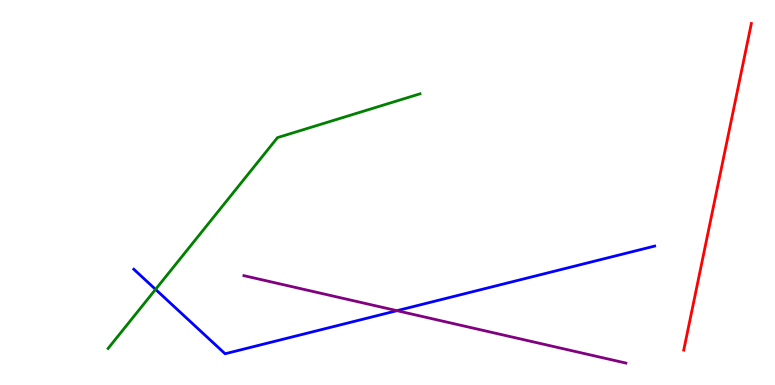[{'lines': ['blue', 'red'], 'intersections': []}, {'lines': ['green', 'red'], 'intersections': []}, {'lines': ['purple', 'red'], 'intersections': []}, {'lines': ['blue', 'green'], 'intersections': [{'x': 2.01, 'y': 2.48}]}, {'lines': ['blue', 'purple'], 'intersections': [{'x': 5.12, 'y': 1.93}]}, {'lines': ['green', 'purple'], 'intersections': []}]